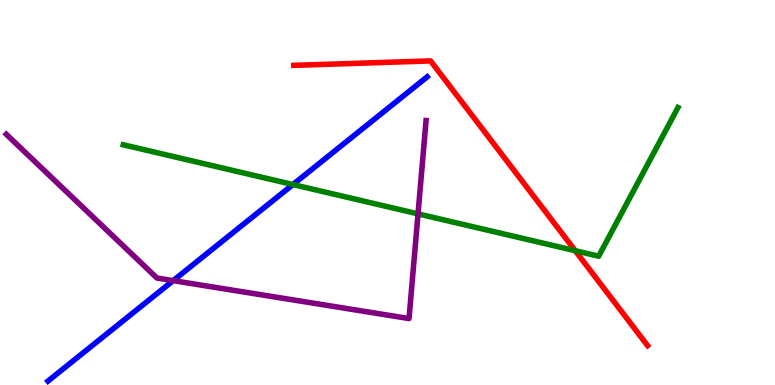[{'lines': ['blue', 'red'], 'intersections': []}, {'lines': ['green', 'red'], 'intersections': [{'x': 7.42, 'y': 3.49}]}, {'lines': ['purple', 'red'], 'intersections': []}, {'lines': ['blue', 'green'], 'intersections': [{'x': 3.78, 'y': 5.21}]}, {'lines': ['blue', 'purple'], 'intersections': [{'x': 2.23, 'y': 2.71}]}, {'lines': ['green', 'purple'], 'intersections': [{'x': 5.39, 'y': 4.45}]}]